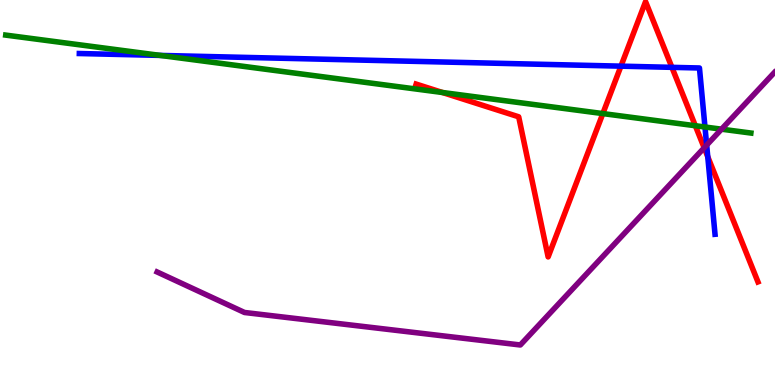[{'lines': ['blue', 'red'], 'intersections': [{'x': 8.01, 'y': 8.28}, {'x': 8.67, 'y': 8.25}, {'x': 9.13, 'y': 5.93}]}, {'lines': ['green', 'red'], 'intersections': [{'x': 5.71, 'y': 7.6}, {'x': 7.78, 'y': 7.05}, {'x': 8.97, 'y': 6.73}]}, {'lines': ['purple', 'red'], 'intersections': [{'x': 9.09, 'y': 6.16}]}, {'lines': ['blue', 'green'], 'intersections': [{'x': 2.07, 'y': 8.56}, {'x': 9.1, 'y': 6.7}]}, {'lines': ['blue', 'purple'], 'intersections': [{'x': 9.12, 'y': 6.23}]}, {'lines': ['green', 'purple'], 'intersections': [{'x': 9.31, 'y': 6.64}]}]